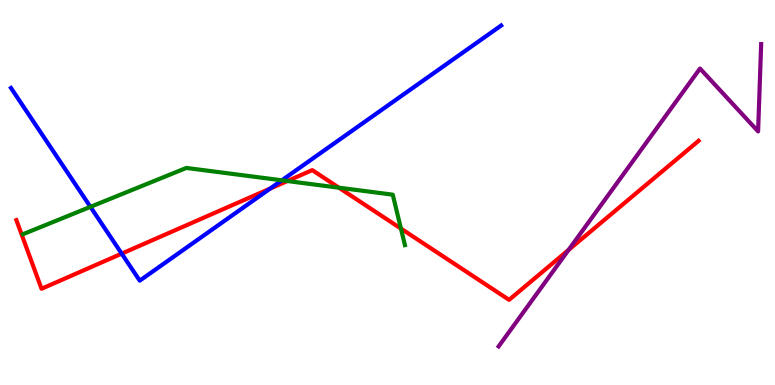[{'lines': ['blue', 'red'], 'intersections': [{'x': 1.57, 'y': 3.41}, {'x': 3.49, 'y': 5.1}]}, {'lines': ['green', 'red'], 'intersections': [{'x': 3.71, 'y': 5.3}, {'x': 4.37, 'y': 5.12}, {'x': 5.17, 'y': 4.06}]}, {'lines': ['purple', 'red'], 'intersections': [{'x': 7.34, 'y': 3.51}]}, {'lines': ['blue', 'green'], 'intersections': [{'x': 1.17, 'y': 4.63}, {'x': 3.64, 'y': 5.32}]}, {'lines': ['blue', 'purple'], 'intersections': []}, {'lines': ['green', 'purple'], 'intersections': []}]